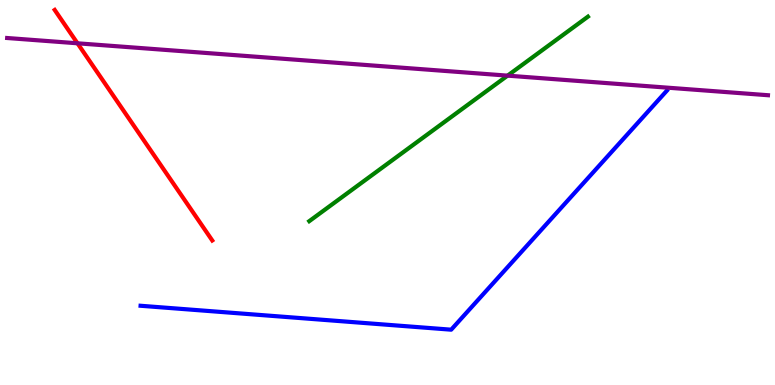[{'lines': ['blue', 'red'], 'intersections': []}, {'lines': ['green', 'red'], 'intersections': []}, {'lines': ['purple', 'red'], 'intersections': [{'x': 1.0, 'y': 8.88}]}, {'lines': ['blue', 'green'], 'intersections': []}, {'lines': ['blue', 'purple'], 'intersections': []}, {'lines': ['green', 'purple'], 'intersections': [{'x': 6.55, 'y': 8.04}]}]